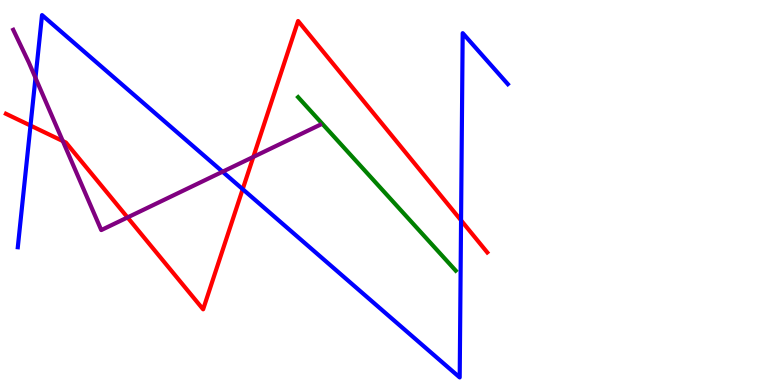[{'lines': ['blue', 'red'], 'intersections': [{'x': 0.394, 'y': 6.74}, {'x': 3.13, 'y': 5.09}, {'x': 5.95, 'y': 4.28}]}, {'lines': ['green', 'red'], 'intersections': []}, {'lines': ['purple', 'red'], 'intersections': [{'x': 0.81, 'y': 6.34}, {'x': 1.65, 'y': 4.35}, {'x': 3.27, 'y': 5.92}]}, {'lines': ['blue', 'green'], 'intersections': []}, {'lines': ['blue', 'purple'], 'intersections': [{'x': 0.458, 'y': 7.98}, {'x': 2.87, 'y': 5.54}]}, {'lines': ['green', 'purple'], 'intersections': []}]